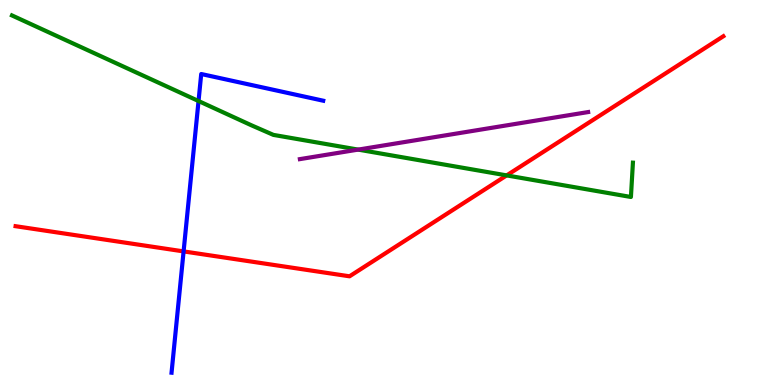[{'lines': ['blue', 'red'], 'intersections': [{'x': 2.37, 'y': 3.47}]}, {'lines': ['green', 'red'], 'intersections': [{'x': 6.54, 'y': 5.44}]}, {'lines': ['purple', 'red'], 'intersections': []}, {'lines': ['blue', 'green'], 'intersections': [{'x': 2.56, 'y': 7.38}]}, {'lines': ['blue', 'purple'], 'intersections': []}, {'lines': ['green', 'purple'], 'intersections': [{'x': 4.62, 'y': 6.11}]}]